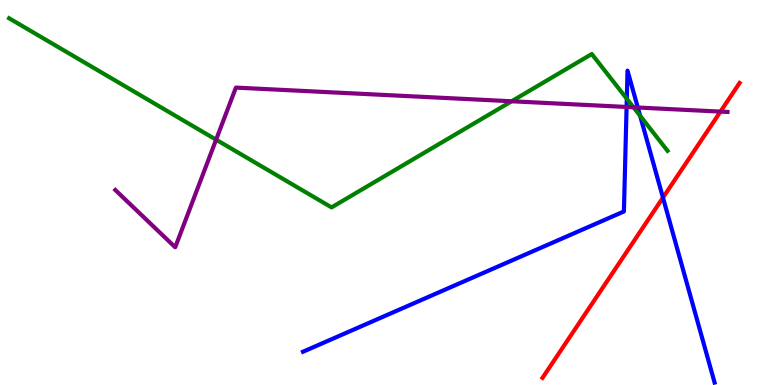[{'lines': ['blue', 'red'], 'intersections': [{'x': 8.55, 'y': 4.87}]}, {'lines': ['green', 'red'], 'intersections': []}, {'lines': ['purple', 'red'], 'intersections': [{'x': 9.3, 'y': 7.1}]}, {'lines': ['blue', 'green'], 'intersections': [{'x': 8.09, 'y': 7.43}, {'x': 8.26, 'y': 6.99}]}, {'lines': ['blue', 'purple'], 'intersections': [{'x': 8.08, 'y': 7.22}, {'x': 8.23, 'y': 7.21}]}, {'lines': ['green', 'purple'], 'intersections': [{'x': 2.79, 'y': 6.37}, {'x': 6.6, 'y': 7.37}, {'x': 8.17, 'y': 7.21}]}]